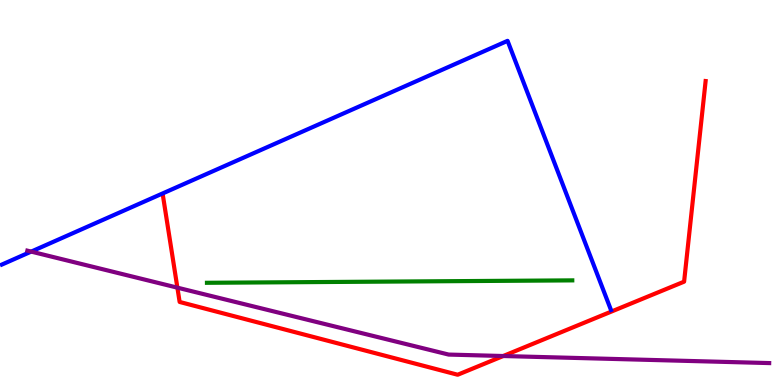[{'lines': ['blue', 'red'], 'intersections': []}, {'lines': ['green', 'red'], 'intersections': []}, {'lines': ['purple', 'red'], 'intersections': [{'x': 2.29, 'y': 2.53}, {'x': 6.49, 'y': 0.753}]}, {'lines': ['blue', 'green'], 'intersections': []}, {'lines': ['blue', 'purple'], 'intersections': [{'x': 0.403, 'y': 3.46}]}, {'lines': ['green', 'purple'], 'intersections': []}]